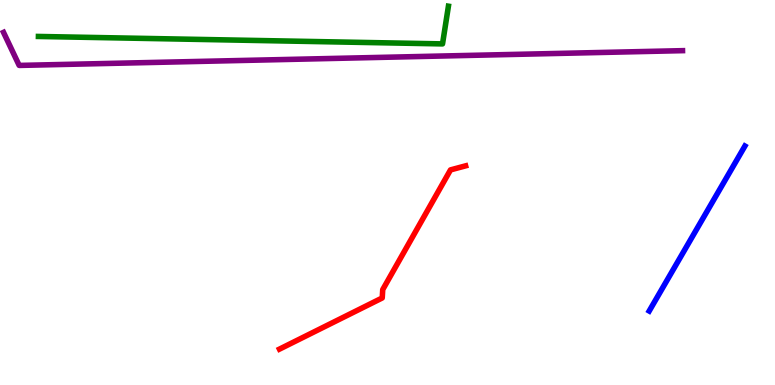[{'lines': ['blue', 'red'], 'intersections': []}, {'lines': ['green', 'red'], 'intersections': []}, {'lines': ['purple', 'red'], 'intersections': []}, {'lines': ['blue', 'green'], 'intersections': []}, {'lines': ['blue', 'purple'], 'intersections': []}, {'lines': ['green', 'purple'], 'intersections': []}]